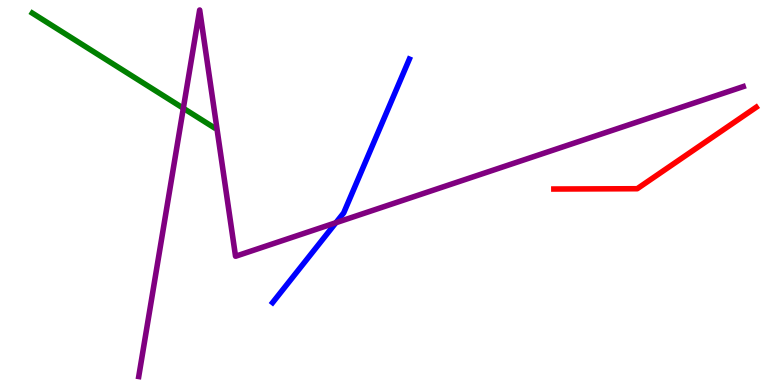[{'lines': ['blue', 'red'], 'intersections': []}, {'lines': ['green', 'red'], 'intersections': []}, {'lines': ['purple', 'red'], 'intersections': []}, {'lines': ['blue', 'green'], 'intersections': []}, {'lines': ['blue', 'purple'], 'intersections': [{'x': 4.33, 'y': 4.22}]}, {'lines': ['green', 'purple'], 'intersections': [{'x': 2.37, 'y': 7.19}]}]